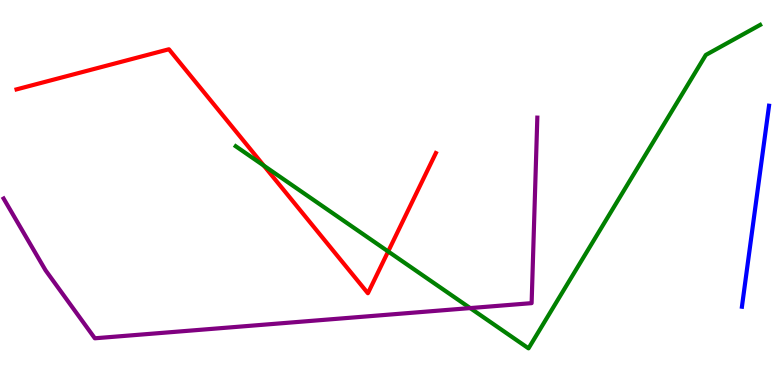[{'lines': ['blue', 'red'], 'intersections': []}, {'lines': ['green', 'red'], 'intersections': [{'x': 3.4, 'y': 5.7}, {'x': 5.01, 'y': 3.47}]}, {'lines': ['purple', 'red'], 'intersections': []}, {'lines': ['blue', 'green'], 'intersections': []}, {'lines': ['blue', 'purple'], 'intersections': []}, {'lines': ['green', 'purple'], 'intersections': [{'x': 6.07, 'y': 2.0}]}]